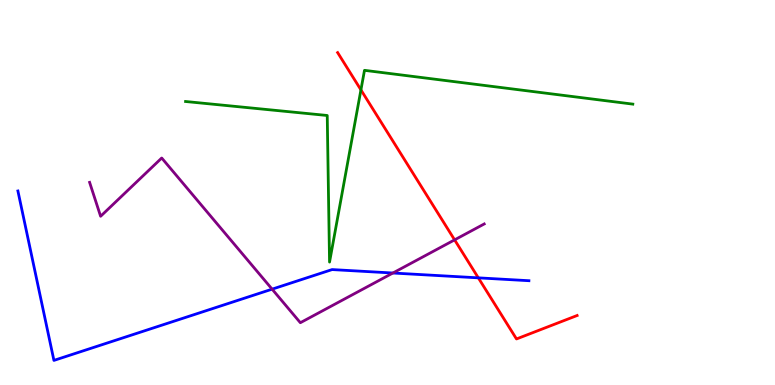[{'lines': ['blue', 'red'], 'intersections': [{'x': 6.17, 'y': 2.78}]}, {'lines': ['green', 'red'], 'intersections': [{'x': 4.66, 'y': 7.67}]}, {'lines': ['purple', 'red'], 'intersections': [{'x': 5.87, 'y': 3.77}]}, {'lines': ['blue', 'green'], 'intersections': []}, {'lines': ['blue', 'purple'], 'intersections': [{'x': 3.51, 'y': 2.49}, {'x': 5.07, 'y': 2.91}]}, {'lines': ['green', 'purple'], 'intersections': []}]